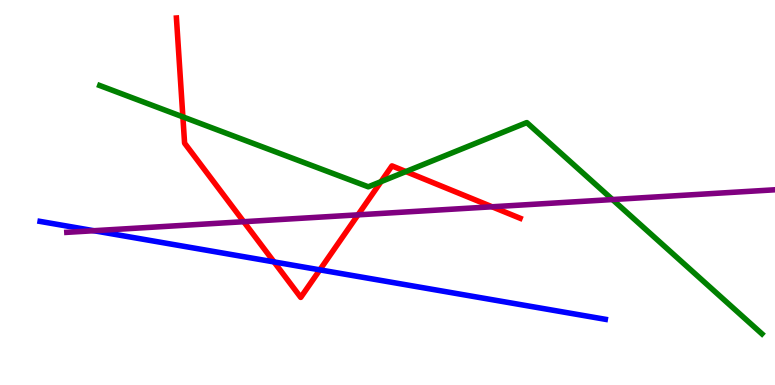[{'lines': ['blue', 'red'], 'intersections': [{'x': 3.54, 'y': 3.2}, {'x': 4.13, 'y': 2.99}]}, {'lines': ['green', 'red'], 'intersections': [{'x': 2.36, 'y': 6.96}, {'x': 4.92, 'y': 5.28}, {'x': 5.24, 'y': 5.54}]}, {'lines': ['purple', 'red'], 'intersections': [{'x': 3.14, 'y': 4.24}, {'x': 4.62, 'y': 4.42}, {'x': 6.35, 'y': 4.63}]}, {'lines': ['blue', 'green'], 'intersections': []}, {'lines': ['blue', 'purple'], 'intersections': [{'x': 1.21, 'y': 4.01}]}, {'lines': ['green', 'purple'], 'intersections': [{'x': 7.9, 'y': 4.82}]}]